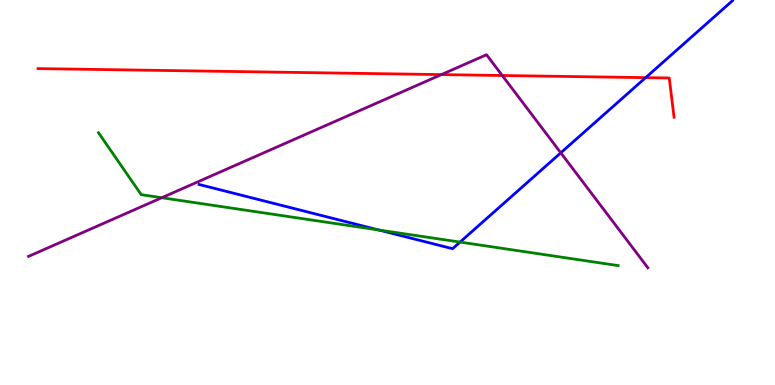[{'lines': ['blue', 'red'], 'intersections': [{'x': 8.33, 'y': 7.98}]}, {'lines': ['green', 'red'], 'intersections': []}, {'lines': ['purple', 'red'], 'intersections': [{'x': 5.7, 'y': 8.06}, {'x': 6.48, 'y': 8.04}]}, {'lines': ['blue', 'green'], 'intersections': [{'x': 4.89, 'y': 4.03}, {'x': 5.94, 'y': 3.71}]}, {'lines': ['blue', 'purple'], 'intersections': [{'x': 7.24, 'y': 6.03}]}, {'lines': ['green', 'purple'], 'intersections': [{'x': 2.09, 'y': 4.86}]}]